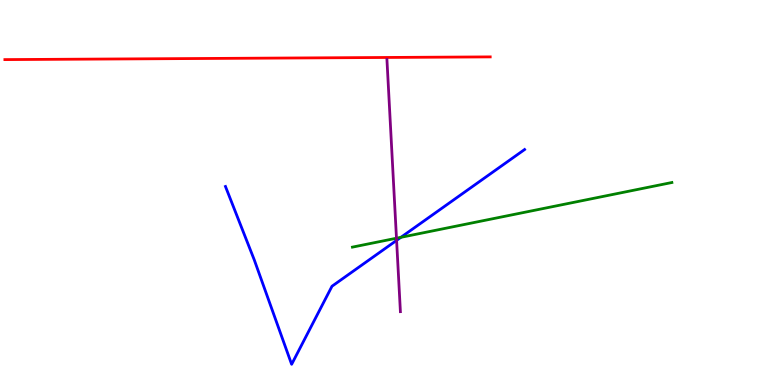[{'lines': ['blue', 'red'], 'intersections': []}, {'lines': ['green', 'red'], 'intersections': []}, {'lines': ['purple', 'red'], 'intersections': []}, {'lines': ['blue', 'green'], 'intersections': [{'x': 5.17, 'y': 3.84}]}, {'lines': ['blue', 'purple'], 'intersections': [{'x': 5.12, 'y': 3.76}]}, {'lines': ['green', 'purple'], 'intersections': [{'x': 5.12, 'y': 3.81}]}]